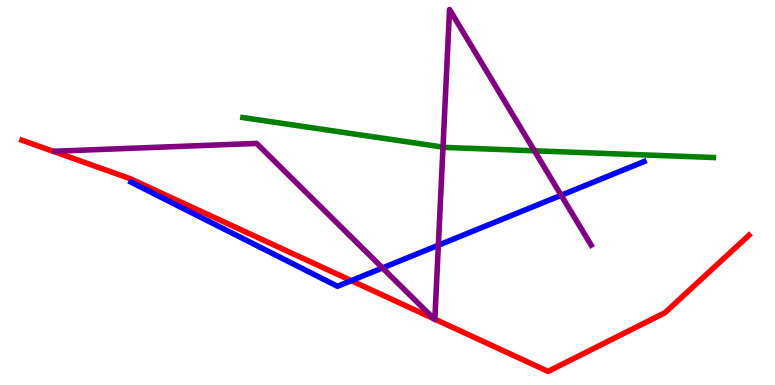[{'lines': ['blue', 'red'], 'intersections': [{'x': 4.53, 'y': 2.71}]}, {'lines': ['green', 'red'], 'intersections': []}, {'lines': ['purple', 'red'], 'intersections': [{'x': 5.6, 'y': 1.72}, {'x': 5.61, 'y': 1.71}]}, {'lines': ['blue', 'green'], 'intersections': []}, {'lines': ['blue', 'purple'], 'intersections': [{'x': 4.94, 'y': 3.04}, {'x': 5.66, 'y': 3.63}, {'x': 7.24, 'y': 4.93}]}, {'lines': ['green', 'purple'], 'intersections': [{'x': 5.72, 'y': 6.18}, {'x': 6.9, 'y': 6.08}]}]